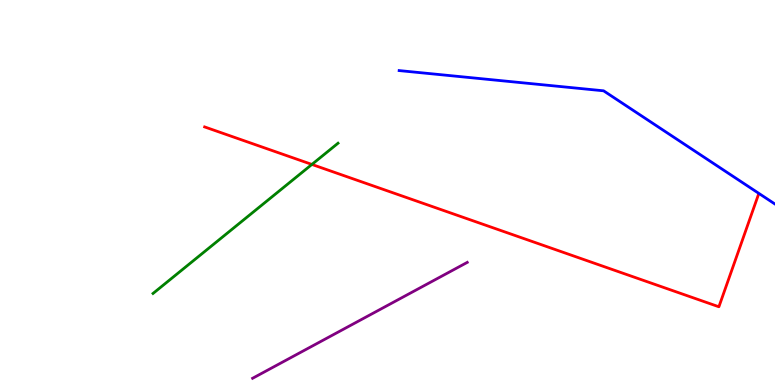[{'lines': ['blue', 'red'], 'intersections': []}, {'lines': ['green', 'red'], 'intersections': [{'x': 4.02, 'y': 5.73}]}, {'lines': ['purple', 'red'], 'intersections': []}, {'lines': ['blue', 'green'], 'intersections': []}, {'lines': ['blue', 'purple'], 'intersections': []}, {'lines': ['green', 'purple'], 'intersections': []}]